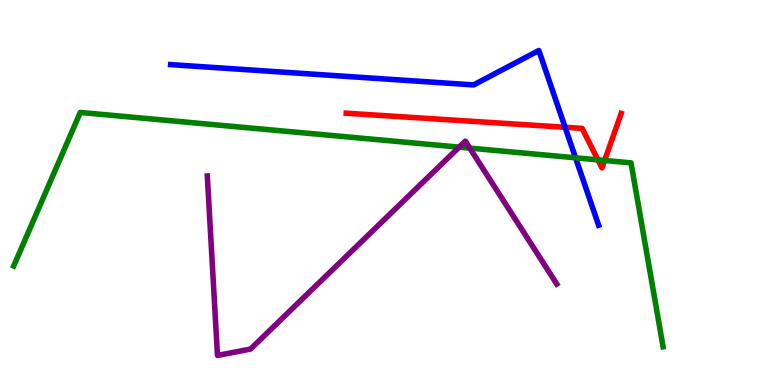[{'lines': ['blue', 'red'], 'intersections': [{'x': 7.29, 'y': 6.69}]}, {'lines': ['green', 'red'], 'intersections': [{'x': 7.72, 'y': 5.85}, {'x': 7.8, 'y': 5.83}]}, {'lines': ['purple', 'red'], 'intersections': []}, {'lines': ['blue', 'green'], 'intersections': [{'x': 7.43, 'y': 5.9}]}, {'lines': ['blue', 'purple'], 'intersections': []}, {'lines': ['green', 'purple'], 'intersections': [{'x': 5.92, 'y': 6.18}, {'x': 6.06, 'y': 6.15}]}]